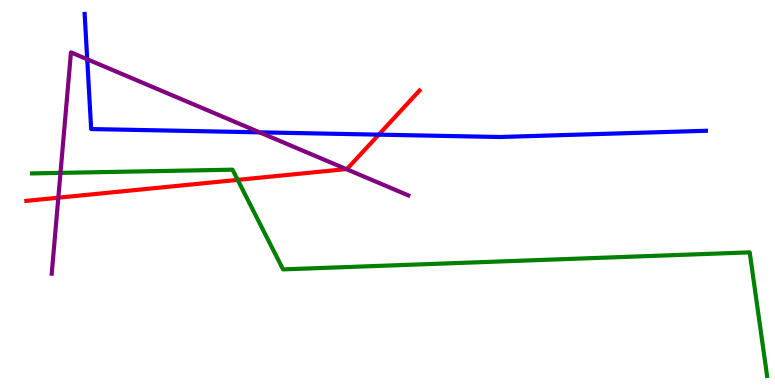[{'lines': ['blue', 'red'], 'intersections': [{'x': 4.89, 'y': 6.5}]}, {'lines': ['green', 'red'], 'intersections': [{'x': 3.07, 'y': 5.33}]}, {'lines': ['purple', 'red'], 'intersections': [{'x': 0.753, 'y': 4.87}, {'x': 4.47, 'y': 5.61}]}, {'lines': ['blue', 'green'], 'intersections': []}, {'lines': ['blue', 'purple'], 'intersections': [{'x': 1.13, 'y': 8.46}, {'x': 3.35, 'y': 6.56}]}, {'lines': ['green', 'purple'], 'intersections': [{'x': 0.78, 'y': 5.51}]}]